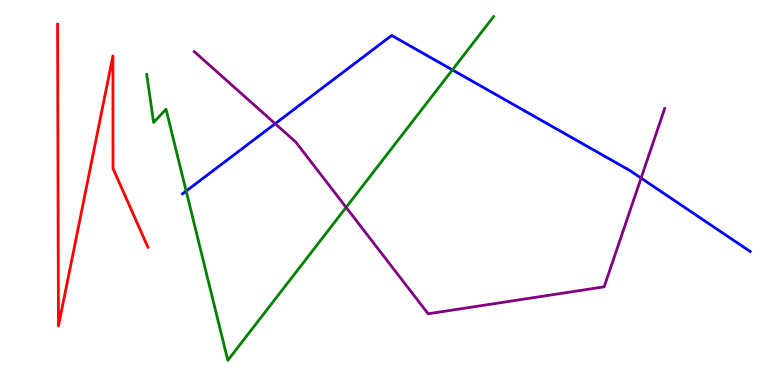[{'lines': ['blue', 'red'], 'intersections': []}, {'lines': ['green', 'red'], 'intersections': []}, {'lines': ['purple', 'red'], 'intersections': []}, {'lines': ['blue', 'green'], 'intersections': [{'x': 2.4, 'y': 5.04}, {'x': 5.84, 'y': 8.18}]}, {'lines': ['blue', 'purple'], 'intersections': [{'x': 3.55, 'y': 6.79}, {'x': 8.27, 'y': 5.37}]}, {'lines': ['green', 'purple'], 'intersections': [{'x': 4.47, 'y': 4.61}]}]